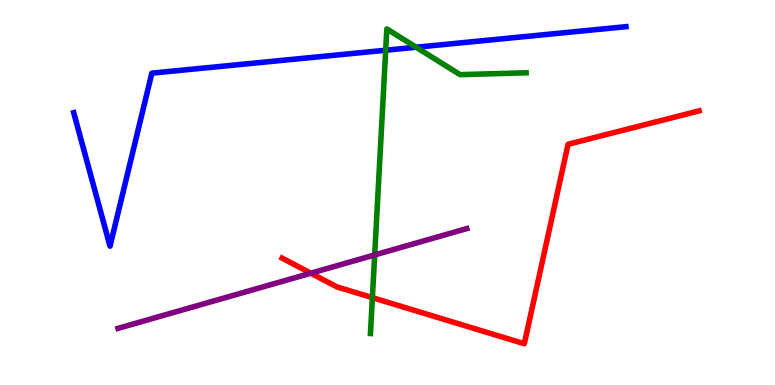[{'lines': ['blue', 'red'], 'intersections': []}, {'lines': ['green', 'red'], 'intersections': [{'x': 4.8, 'y': 2.27}]}, {'lines': ['purple', 'red'], 'intersections': [{'x': 4.01, 'y': 2.9}]}, {'lines': ['blue', 'green'], 'intersections': [{'x': 4.98, 'y': 8.7}, {'x': 5.37, 'y': 8.77}]}, {'lines': ['blue', 'purple'], 'intersections': []}, {'lines': ['green', 'purple'], 'intersections': [{'x': 4.83, 'y': 3.38}]}]